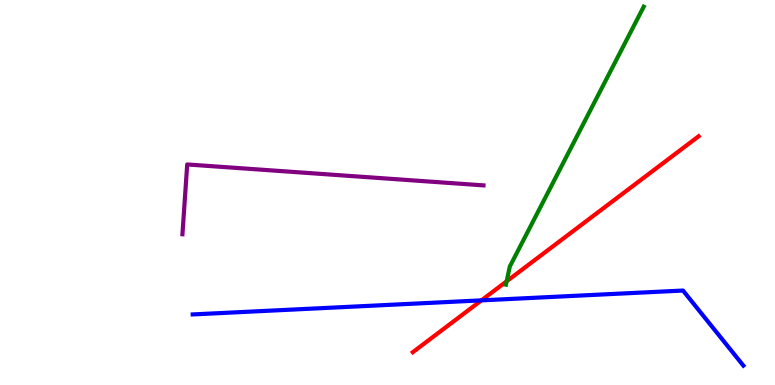[{'lines': ['blue', 'red'], 'intersections': [{'x': 6.21, 'y': 2.2}]}, {'lines': ['green', 'red'], 'intersections': [{'x': 6.54, 'y': 2.69}]}, {'lines': ['purple', 'red'], 'intersections': []}, {'lines': ['blue', 'green'], 'intersections': []}, {'lines': ['blue', 'purple'], 'intersections': []}, {'lines': ['green', 'purple'], 'intersections': []}]